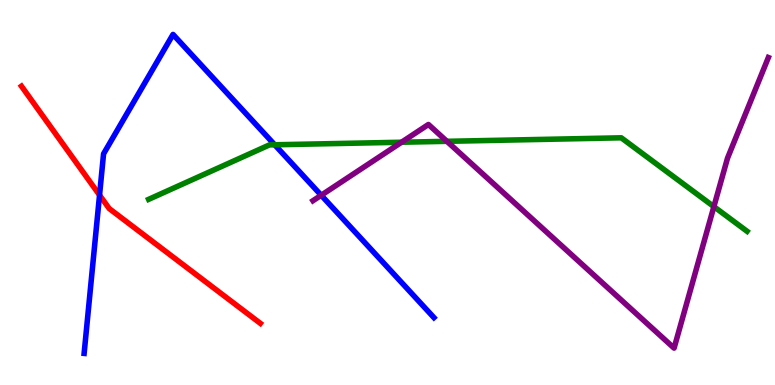[{'lines': ['blue', 'red'], 'intersections': [{'x': 1.28, 'y': 4.93}]}, {'lines': ['green', 'red'], 'intersections': []}, {'lines': ['purple', 'red'], 'intersections': []}, {'lines': ['blue', 'green'], 'intersections': [{'x': 3.54, 'y': 6.24}]}, {'lines': ['blue', 'purple'], 'intersections': [{'x': 4.14, 'y': 4.93}]}, {'lines': ['green', 'purple'], 'intersections': [{'x': 5.18, 'y': 6.31}, {'x': 5.77, 'y': 6.33}, {'x': 9.21, 'y': 4.63}]}]